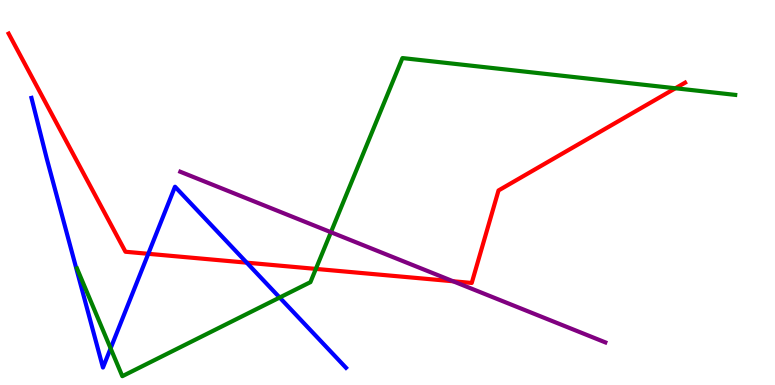[{'lines': ['blue', 'red'], 'intersections': [{'x': 1.91, 'y': 3.41}, {'x': 3.18, 'y': 3.18}]}, {'lines': ['green', 'red'], 'intersections': [{'x': 4.08, 'y': 3.02}, {'x': 8.71, 'y': 7.71}]}, {'lines': ['purple', 'red'], 'intersections': [{'x': 5.85, 'y': 2.69}]}, {'lines': ['blue', 'green'], 'intersections': [{'x': 1.43, 'y': 0.952}, {'x': 3.61, 'y': 2.27}]}, {'lines': ['blue', 'purple'], 'intersections': []}, {'lines': ['green', 'purple'], 'intersections': [{'x': 4.27, 'y': 3.97}]}]